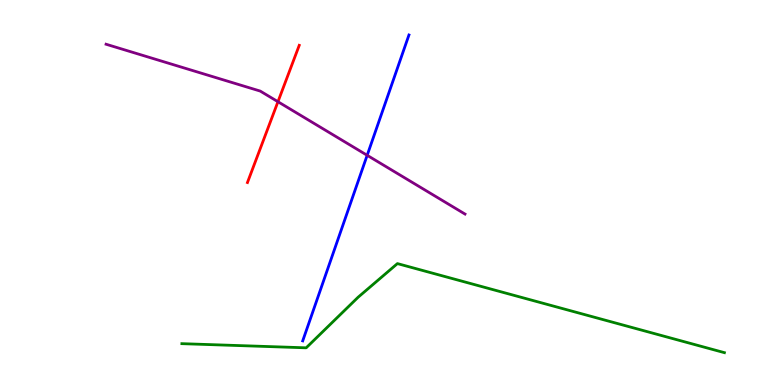[{'lines': ['blue', 'red'], 'intersections': []}, {'lines': ['green', 'red'], 'intersections': []}, {'lines': ['purple', 'red'], 'intersections': [{'x': 3.59, 'y': 7.36}]}, {'lines': ['blue', 'green'], 'intersections': []}, {'lines': ['blue', 'purple'], 'intersections': [{'x': 4.74, 'y': 5.97}]}, {'lines': ['green', 'purple'], 'intersections': []}]